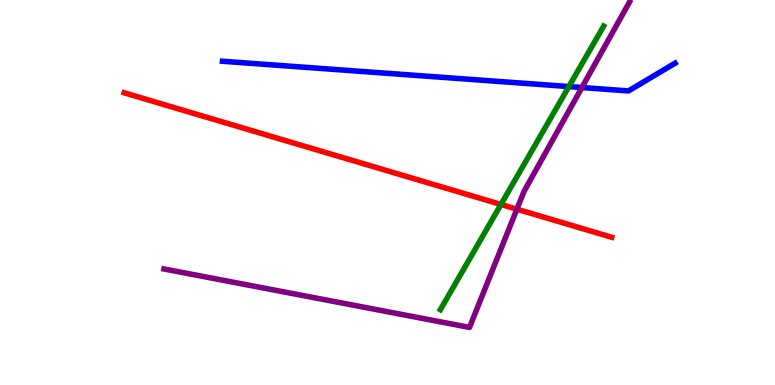[{'lines': ['blue', 'red'], 'intersections': []}, {'lines': ['green', 'red'], 'intersections': [{'x': 6.46, 'y': 4.69}]}, {'lines': ['purple', 'red'], 'intersections': [{'x': 6.67, 'y': 4.57}]}, {'lines': ['blue', 'green'], 'intersections': [{'x': 7.34, 'y': 7.75}]}, {'lines': ['blue', 'purple'], 'intersections': [{'x': 7.51, 'y': 7.73}]}, {'lines': ['green', 'purple'], 'intersections': []}]